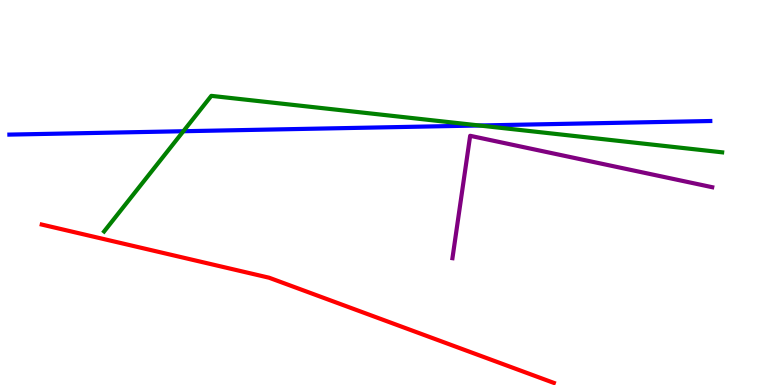[{'lines': ['blue', 'red'], 'intersections': []}, {'lines': ['green', 'red'], 'intersections': []}, {'lines': ['purple', 'red'], 'intersections': []}, {'lines': ['blue', 'green'], 'intersections': [{'x': 2.37, 'y': 6.59}, {'x': 6.19, 'y': 6.74}]}, {'lines': ['blue', 'purple'], 'intersections': []}, {'lines': ['green', 'purple'], 'intersections': []}]